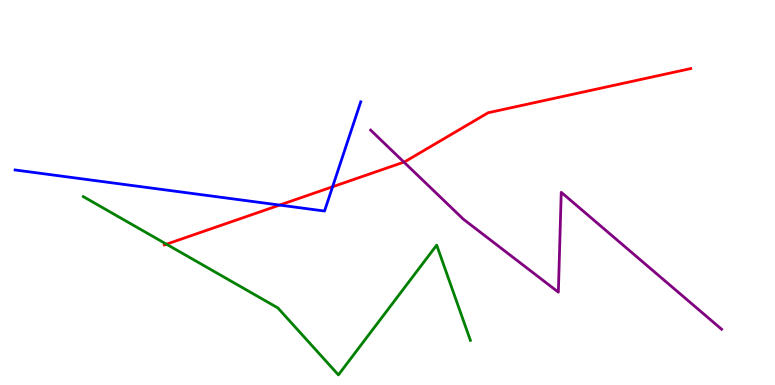[{'lines': ['blue', 'red'], 'intersections': [{'x': 3.61, 'y': 4.67}, {'x': 4.29, 'y': 5.15}]}, {'lines': ['green', 'red'], 'intersections': [{'x': 2.15, 'y': 3.66}]}, {'lines': ['purple', 'red'], 'intersections': [{'x': 5.21, 'y': 5.79}]}, {'lines': ['blue', 'green'], 'intersections': []}, {'lines': ['blue', 'purple'], 'intersections': []}, {'lines': ['green', 'purple'], 'intersections': []}]